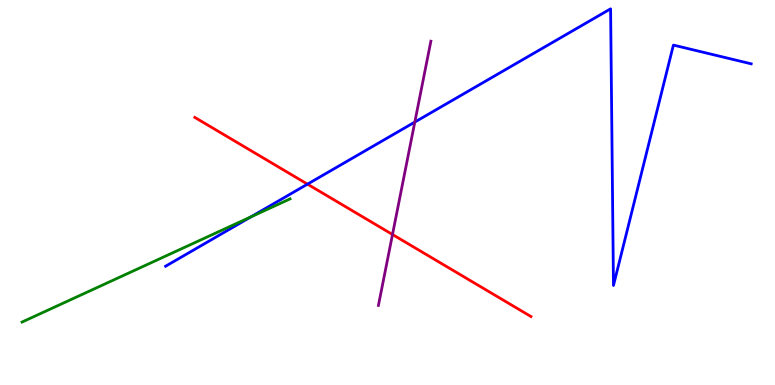[{'lines': ['blue', 'red'], 'intersections': [{'x': 3.97, 'y': 5.22}]}, {'lines': ['green', 'red'], 'intersections': []}, {'lines': ['purple', 'red'], 'intersections': [{'x': 5.06, 'y': 3.91}]}, {'lines': ['blue', 'green'], 'intersections': [{'x': 3.24, 'y': 4.37}]}, {'lines': ['blue', 'purple'], 'intersections': [{'x': 5.35, 'y': 6.83}]}, {'lines': ['green', 'purple'], 'intersections': []}]